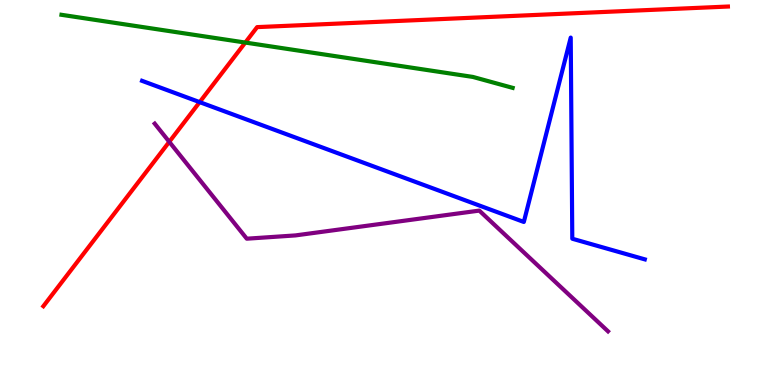[{'lines': ['blue', 'red'], 'intersections': [{'x': 2.58, 'y': 7.35}]}, {'lines': ['green', 'red'], 'intersections': [{'x': 3.17, 'y': 8.89}]}, {'lines': ['purple', 'red'], 'intersections': [{'x': 2.18, 'y': 6.32}]}, {'lines': ['blue', 'green'], 'intersections': []}, {'lines': ['blue', 'purple'], 'intersections': []}, {'lines': ['green', 'purple'], 'intersections': []}]